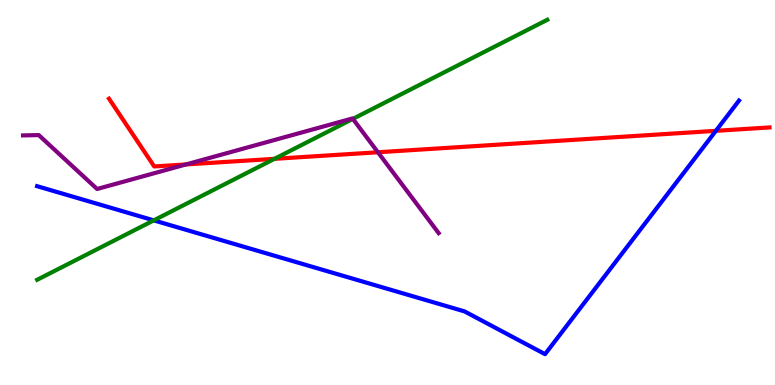[{'lines': ['blue', 'red'], 'intersections': [{'x': 9.24, 'y': 6.6}]}, {'lines': ['green', 'red'], 'intersections': [{'x': 3.54, 'y': 5.87}]}, {'lines': ['purple', 'red'], 'intersections': [{'x': 2.4, 'y': 5.73}, {'x': 4.88, 'y': 6.05}]}, {'lines': ['blue', 'green'], 'intersections': [{'x': 1.98, 'y': 4.28}]}, {'lines': ['blue', 'purple'], 'intersections': []}, {'lines': ['green', 'purple'], 'intersections': [{'x': 4.55, 'y': 6.91}]}]